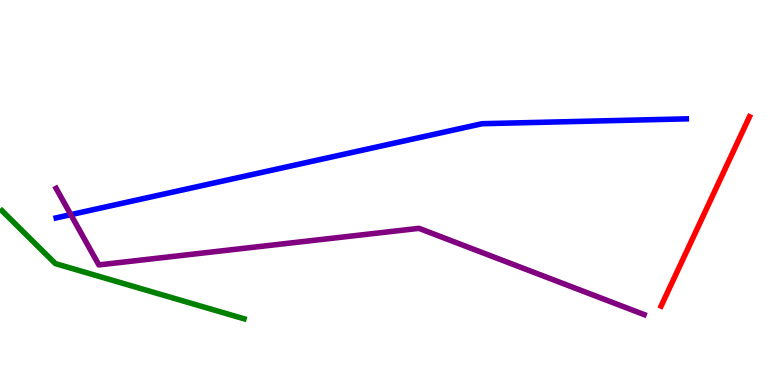[{'lines': ['blue', 'red'], 'intersections': []}, {'lines': ['green', 'red'], 'intersections': []}, {'lines': ['purple', 'red'], 'intersections': []}, {'lines': ['blue', 'green'], 'intersections': []}, {'lines': ['blue', 'purple'], 'intersections': [{'x': 0.914, 'y': 4.42}]}, {'lines': ['green', 'purple'], 'intersections': []}]